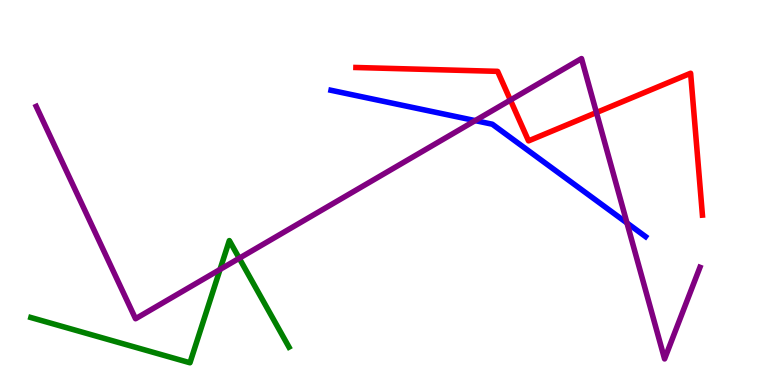[{'lines': ['blue', 'red'], 'intersections': []}, {'lines': ['green', 'red'], 'intersections': []}, {'lines': ['purple', 'red'], 'intersections': [{'x': 6.59, 'y': 7.4}, {'x': 7.7, 'y': 7.08}]}, {'lines': ['blue', 'green'], 'intersections': []}, {'lines': ['blue', 'purple'], 'intersections': [{'x': 6.13, 'y': 6.87}, {'x': 8.09, 'y': 4.21}]}, {'lines': ['green', 'purple'], 'intersections': [{'x': 2.84, 'y': 3.0}, {'x': 3.09, 'y': 3.29}]}]